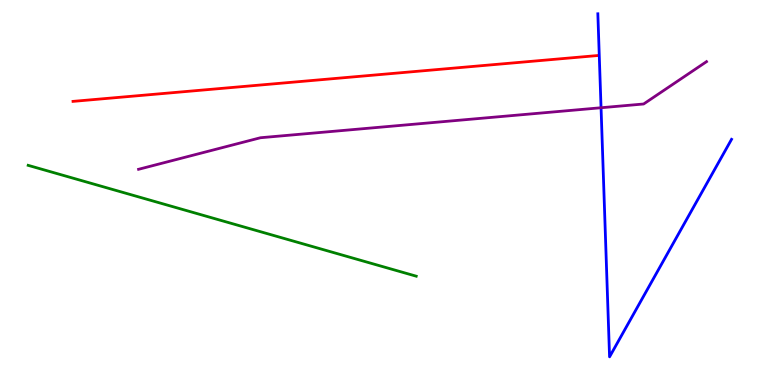[{'lines': ['blue', 'red'], 'intersections': []}, {'lines': ['green', 'red'], 'intersections': []}, {'lines': ['purple', 'red'], 'intersections': []}, {'lines': ['blue', 'green'], 'intersections': []}, {'lines': ['blue', 'purple'], 'intersections': [{'x': 7.76, 'y': 7.2}]}, {'lines': ['green', 'purple'], 'intersections': []}]